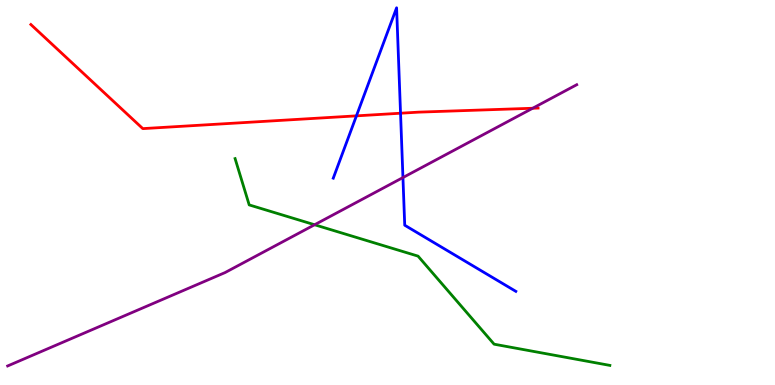[{'lines': ['blue', 'red'], 'intersections': [{'x': 4.6, 'y': 6.99}, {'x': 5.17, 'y': 7.06}]}, {'lines': ['green', 'red'], 'intersections': []}, {'lines': ['purple', 'red'], 'intersections': [{'x': 6.87, 'y': 7.19}]}, {'lines': ['blue', 'green'], 'intersections': []}, {'lines': ['blue', 'purple'], 'intersections': [{'x': 5.2, 'y': 5.39}]}, {'lines': ['green', 'purple'], 'intersections': [{'x': 4.06, 'y': 4.16}]}]